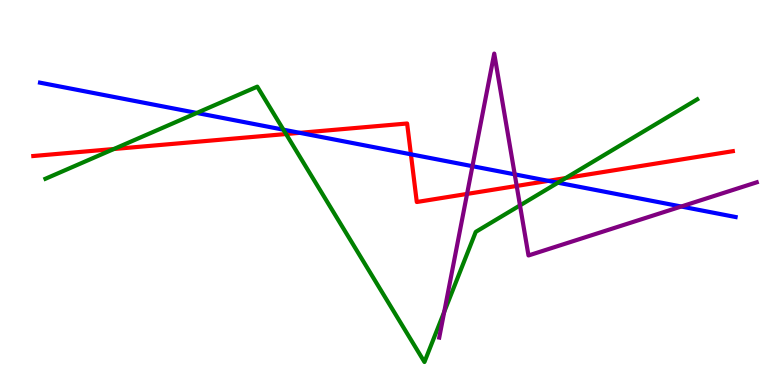[{'lines': ['blue', 'red'], 'intersections': [{'x': 3.87, 'y': 6.55}, {'x': 5.3, 'y': 5.99}, {'x': 7.08, 'y': 5.3}]}, {'lines': ['green', 'red'], 'intersections': [{'x': 1.47, 'y': 6.13}, {'x': 3.69, 'y': 6.52}, {'x': 7.3, 'y': 5.37}]}, {'lines': ['purple', 'red'], 'intersections': [{'x': 6.03, 'y': 4.96}, {'x': 6.67, 'y': 5.17}]}, {'lines': ['blue', 'green'], 'intersections': [{'x': 2.54, 'y': 7.07}, {'x': 3.66, 'y': 6.63}, {'x': 7.2, 'y': 5.25}]}, {'lines': ['blue', 'purple'], 'intersections': [{'x': 6.1, 'y': 5.68}, {'x': 6.64, 'y': 5.47}, {'x': 8.79, 'y': 4.64}]}, {'lines': ['green', 'purple'], 'intersections': [{'x': 5.73, 'y': 1.9}, {'x': 6.71, 'y': 4.66}]}]